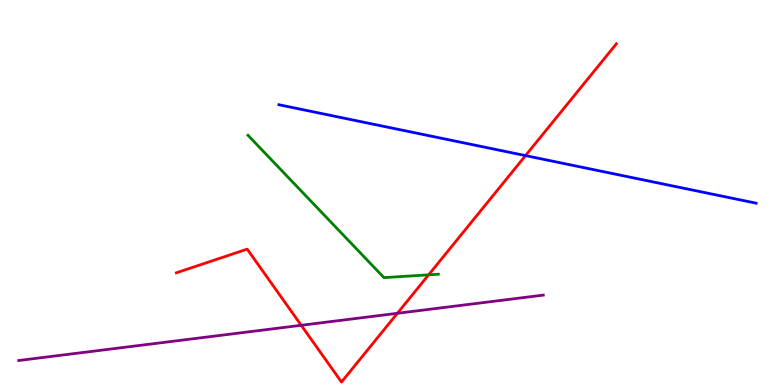[{'lines': ['blue', 'red'], 'intersections': [{'x': 6.78, 'y': 5.96}]}, {'lines': ['green', 'red'], 'intersections': [{'x': 5.53, 'y': 2.86}]}, {'lines': ['purple', 'red'], 'intersections': [{'x': 3.89, 'y': 1.55}, {'x': 5.13, 'y': 1.86}]}, {'lines': ['blue', 'green'], 'intersections': []}, {'lines': ['blue', 'purple'], 'intersections': []}, {'lines': ['green', 'purple'], 'intersections': []}]